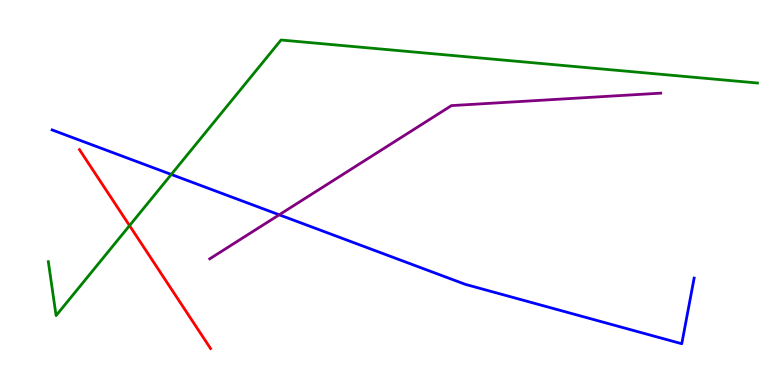[{'lines': ['blue', 'red'], 'intersections': []}, {'lines': ['green', 'red'], 'intersections': [{'x': 1.67, 'y': 4.14}]}, {'lines': ['purple', 'red'], 'intersections': []}, {'lines': ['blue', 'green'], 'intersections': [{'x': 2.21, 'y': 5.47}]}, {'lines': ['blue', 'purple'], 'intersections': [{'x': 3.6, 'y': 4.42}]}, {'lines': ['green', 'purple'], 'intersections': []}]